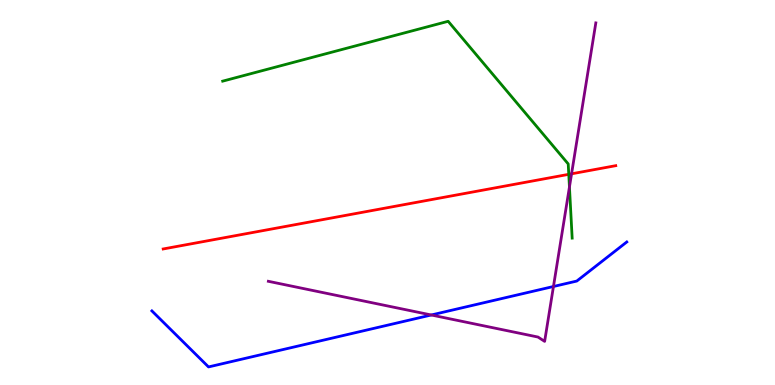[{'lines': ['blue', 'red'], 'intersections': []}, {'lines': ['green', 'red'], 'intersections': [{'x': 7.34, 'y': 5.47}]}, {'lines': ['purple', 'red'], 'intersections': [{'x': 7.38, 'y': 5.49}]}, {'lines': ['blue', 'green'], 'intersections': []}, {'lines': ['blue', 'purple'], 'intersections': [{'x': 5.56, 'y': 1.82}, {'x': 7.14, 'y': 2.56}]}, {'lines': ['green', 'purple'], 'intersections': [{'x': 7.35, 'y': 5.14}]}]